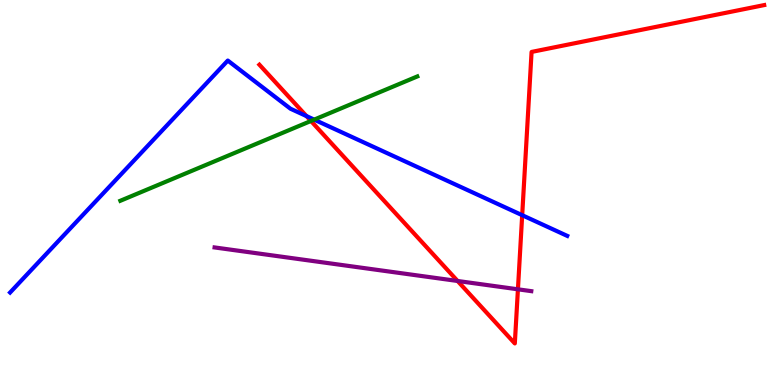[{'lines': ['blue', 'red'], 'intersections': [{'x': 3.95, 'y': 6.98}, {'x': 6.74, 'y': 4.41}]}, {'lines': ['green', 'red'], 'intersections': [{'x': 4.01, 'y': 6.86}]}, {'lines': ['purple', 'red'], 'intersections': [{'x': 5.9, 'y': 2.7}, {'x': 6.68, 'y': 2.49}]}, {'lines': ['blue', 'green'], 'intersections': [{'x': 4.05, 'y': 6.89}]}, {'lines': ['blue', 'purple'], 'intersections': []}, {'lines': ['green', 'purple'], 'intersections': []}]